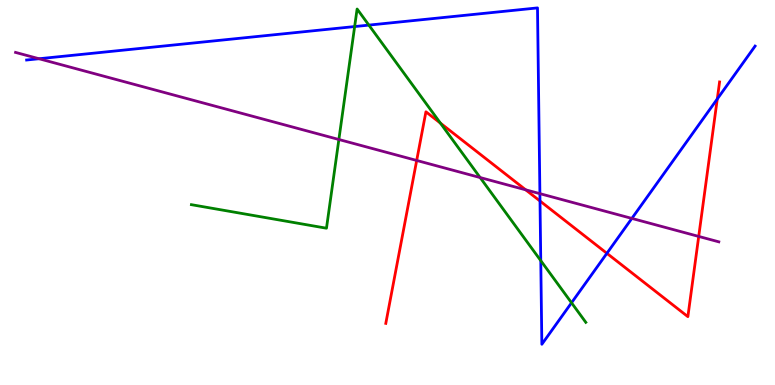[{'lines': ['blue', 'red'], 'intersections': [{'x': 6.97, 'y': 4.78}, {'x': 7.83, 'y': 3.42}, {'x': 9.26, 'y': 7.43}]}, {'lines': ['green', 'red'], 'intersections': [{'x': 5.68, 'y': 6.8}]}, {'lines': ['purple', 'red'], 'intersections': [{'x': 5.38, 'y': 5.83}, {'x': 6.78, 'y': 5.07}, {'x': 9.02, 'y': 3.86}]}, {'lines': ['blue', 'green'], 'intersections': [{'x': 4.58, 'y': 9.31}, {'x': 4.76, 'y': 9.35}, {'x': 6.98, 'y': 3.23}, {'x': 7.37, 'y': 2.14}]}, {'lines': ['blue', 'purple'], 'intersections': [{'x': 0.504, 'y': 8.47}, {'x': 6.97, 'y': 4.97}, {'x': 8.15, 'y': 4.33}]}, {'lines': ['green', 'purple'], 'intersections': [{'x': 4.37, 'y': 6.38}, {'x': 6.2, 'y': 5.39}]}]